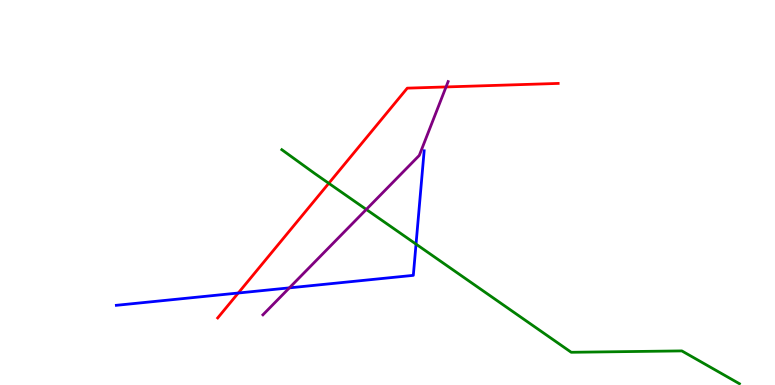[{'lines': ['blue', 'red'], 'intersections': [{'x': 3.07, 'y': 2.39}]}, {'lines': ['green', 'red'], 'intersections': [{'x': 4.24, 'y': 5.24}]}, {'lines': ['purple', 'red'], 'intersections': [{'x': 5.76, 'y': 7.74}]}, {'lines': ['blue', 'green'], 'intersections': [{'x': 5.37, 'y': 3.66}]}, {'lines': ['blue', 'purple'], 'intersections': [{'x': 3.73, 'y': 2.52}]}, {'lines': ['green', 'purple'], 'intersections': [{'x': 4.73, 'y': 4.56}]}]